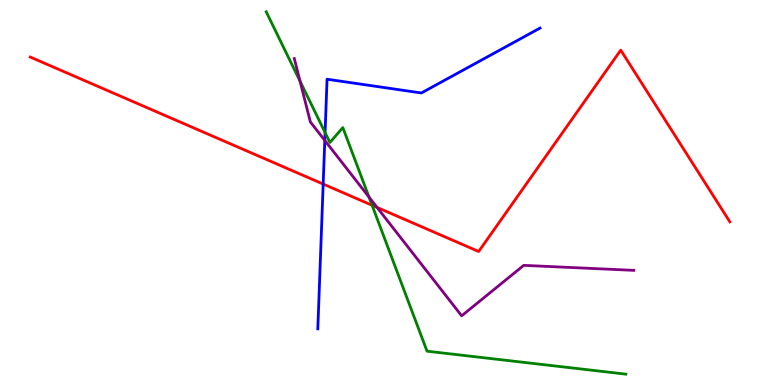[{'lines': ['blue', 'red'], 'intersections': [{'x': 4.17, 'y': 5.22}]}, {'lines': ['green', 'red'], 'intersections': [{'x': 4.8, 'y': 4.67}]}, {'lines': ['purple', 'red'], 'intersections': [{'x': 4.87, 'y': 4.61}]}, {'lines': ['blue', 'green'], 'intersections': [{'x': 4.19, 'y': 6.56}]}, {'lines': ['blue', 'purple'], 'intersections': [{'x': 4.19, 'y': 6.35}]}, {'lines': ['green', 'purple'], 'intersections': [{'x': 3.87, 'y': 7.89}, {'x': 4.76, 'y': 4.88}]}]